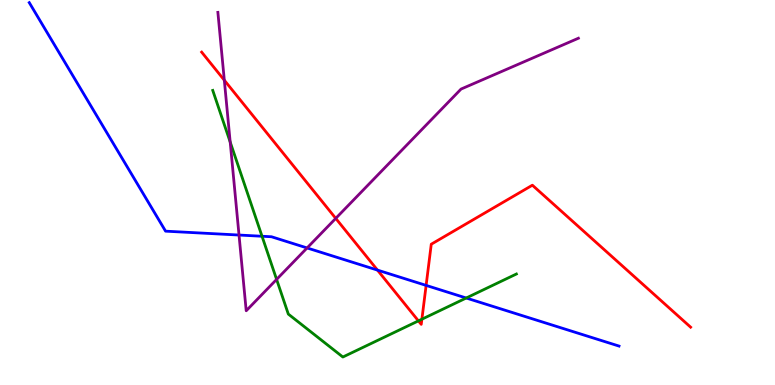[{'lines': ['blue', 'red'], 'intersections': [{'x': 4.87, 'y': 2.98}, {'x': 5.5, 'y': 2.59}]}, {'lines': ['green', 'red'], 'intersections': [{'x': 5.4, 'y': 1.67}, {'x': 5.44, 'y': 1.71}]}, {'lines': ['purple', 'red'], 'intersections': [{'x': 2.89, 'y': 7.92}, {'x': 4.33, 'y': 4.33}]}, {'lines': ['blue', 'green'], 'intersections': [{'x': 3.38, 'y': 3.86}, {'x': 6.02, 'y': 2.26}]}, {'lines': ['blue', 'purple'], 'intersections': [{'x': 3.08, 'y': 3.9}, {'x': 3.96, 'y': 3.56}]}, {'lines': ['green', 'purple'], 'intersections': [{'x': 2.97, 'y': 6.31}, {'x': 3.57, 'y': 2.74}]}]